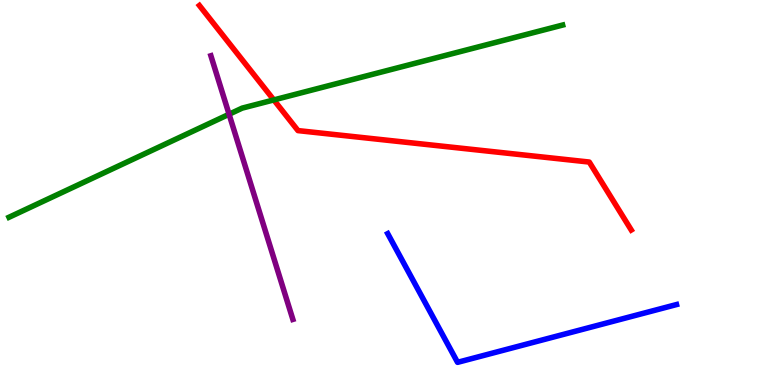[{'lines': ['blue', 'red'], 'intersections': []}, {'lines': ['green', 'red'], 'intersections': [{'x': 3.53, 'y': 7.4}]}, {'lines': ['purple', 'red'], 'intersections': []}, {'lines': ['blue', 'green'], 'intersections': []}, {'lines': ['blue', 'purple'], 'intersections': []}, {'lines': ['green', 'purple'], 'intersections': [{'x': 2.96, 'y': 7.03}]}]